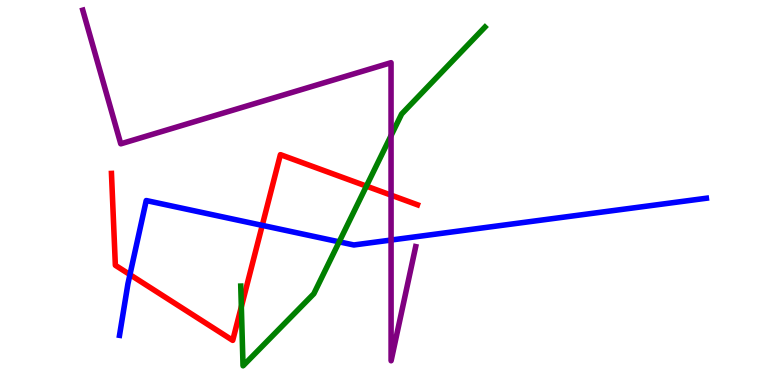[{'lines': ['blue', 'red'], 'intersections': [{'x': 1.68, 'y': 2.87}, {'x': 3.38, 'y': 4.15}]}, {'lines': ['green', 'red'], 'intersections': [{'x': 3.11, 'y': 2.03}, {'x': 4.73, 'y': 5.17}]}, {'lines': ['purple', 'red'], 'intersections': [{'x': 5.05, 'y': 4.93}]}, {'lines': ['blue', 'green'], 'intersections': [{'x': 4.38, 'y': 3.72}]}, {'lines': ['blue', 'purple'], 'intersections': [{'x': 5.05, 'y': 3.77}]}, {'lines': ['green', 'purple'], 'intersections': [{'x': 5.05, 'y': 6.48}]}]